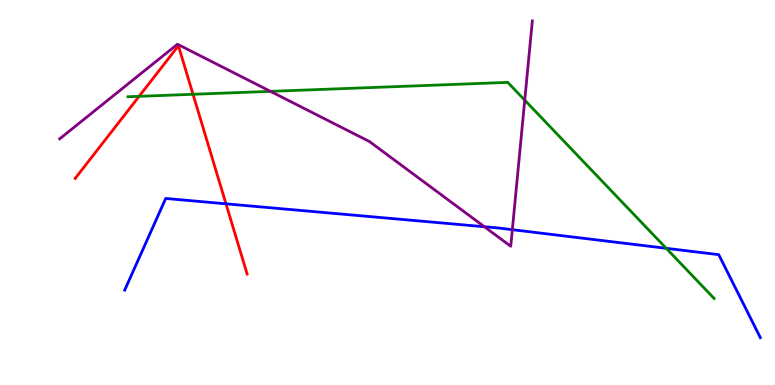[{'lines': ['blue', 'red'], 'intersections': [{'x': 2.92, 'y': 4.71}]}, {'lines': ['green', 'red'], 'intersections': [{'x': 1.79, 'y': 7.5}, {'x': 2.49, 'y': 7.55}]}, {'lines': ['purple', 'red'], 'intersections': []}, {'lines': ['blue', 'green'], 'intersections': [{'x': 8.6, 'y': 3.55}]}, {'lines': ['blue', 'purple'], 'intersections': [{'x': 6.25, 'y': 4.11}, {'x': 6.61, 'y': 4.03}]}, {'lines': ['green', 'purple'], 'intersections': [{'x': 3.49, 'y': 7.63}, {'x': 6.77, 'y': 7.4}]}]